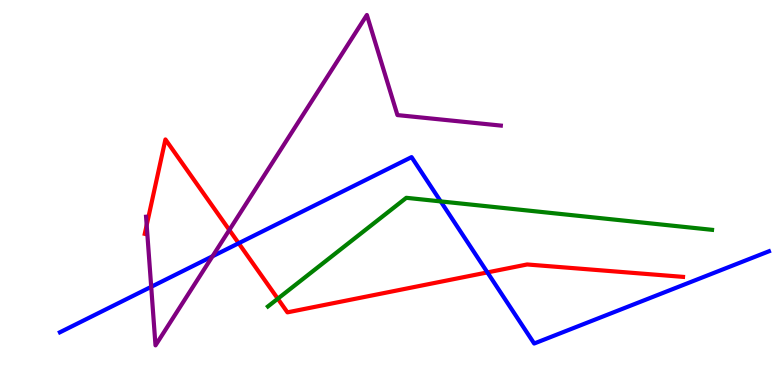[{'lines': ['blue', 'red'], 'intersections': [{'x': 3.08, 'y': 3.68}, {'x': 6.29, 'y': 2.92}]}, {'lines': ['green', 'red'], 'intersections': [{'x': 3.58, 'y': 2.24}]}, {'lines': ['purple', 'red'], 'intersections': [{'x': 1.89, 'y': 4.15}, {'x': 2.96, 'y': 4.03}]}, {'lines': ['blue', 'green'], 'intersections': [{'x': 5.69, 'y': 4.77}]}, {'lines': ['blue', 'purple'], 'intersections': [{'x': 1.95, 'y': 2.55}, {'x': 2.74, 'y': 3.34}]}, {'lines': ['green', 'purple'], 'intersections': []}]